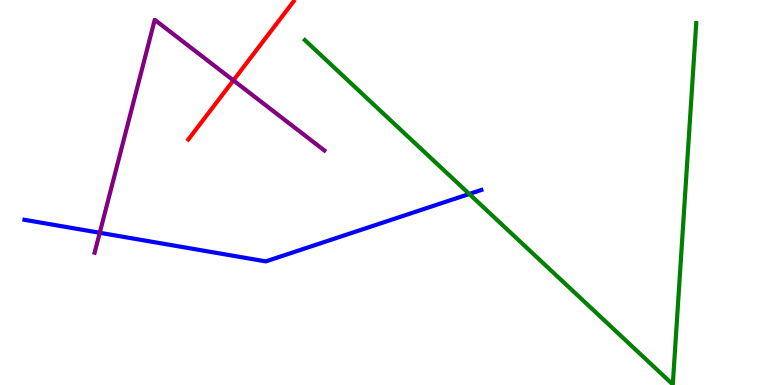[{'lines': ['blue', 'red'], 'intersections': []}, {'lines': ['green', 'red'], 'intersections': []}, {'lines': ['purple', 'red'], 'intersections': [{'x': 3.01, 'y': 7.91}]}, {'lines': ['blue', 'green'], 'intersections': [{'x': 6.06, 'y': 4.96}]}, {'lines': ['blue', 'purple'], 'intersections': [{'x': 1.29, 'y': 3.95}]}, {'lines': ['green', 'purple'], 'intersections': []}]